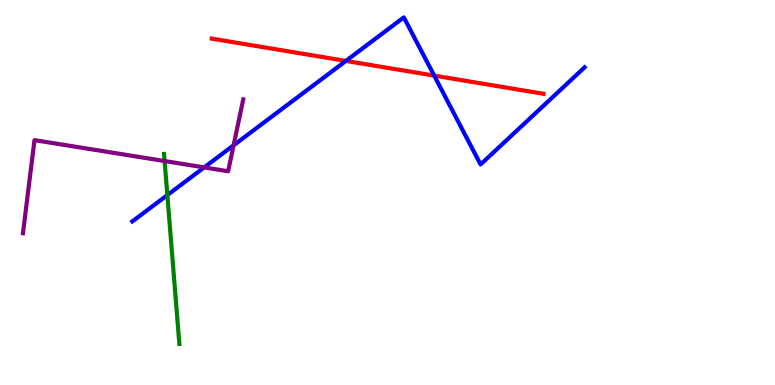[{'lines': ['blue', 'red'], 'intersections': [{'x': 4.46, 'y': 8.42}, {'x': 5.6, 'y': 8.04}]}, {'lines': ['green', 'red'], 'intersections': []}, {'lines': ['purple', 'red'], 'intersections': []}, {'lines': ['blue', 'green'], 'intersections': [{'x': 2.16, 'y': 4.93}]}, {'lines': ['blue', 'purple'], 'intersections': [{'x': 2.63, 'y': 5.65}, {'x': 3.01, 'y': 6.23}]}, {'lines': ['green', 'purple'], 'intersections': [{'x': 2.12, 'y': 5.82}]}]